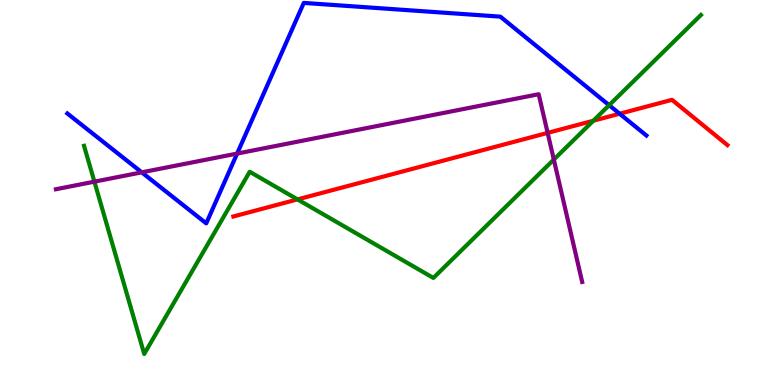[{'lines': ['blue', 'red'], 'intersections': [{'x': 8.0, 'y': 7.05}]}, {'lines': ['green', 'red'], 'intersections': [{'x': 3.84, 'y': 4.82}, {'x': 7.66, 'y': 6.86}]}, {'lines': ['purple', 'red'], 'intersections': [{'x': 7.07, 'y': 6.55}]}, {'lines': ['blue', 'green'], 'intersections': [{'x': 7.86, 'y': 7.27}]}, {'lines': ['blue', 'purple'], 'intersections': [{'x': 1.83, 'y': 5.52}, {'x': 3.06, 'y': 6.01}]}, {'lines': ['green', 'purple'], 'intersections': [{'x': 1.22, 'y': 5.28}, {'x': 7.15, 'y': 5.86}]}]